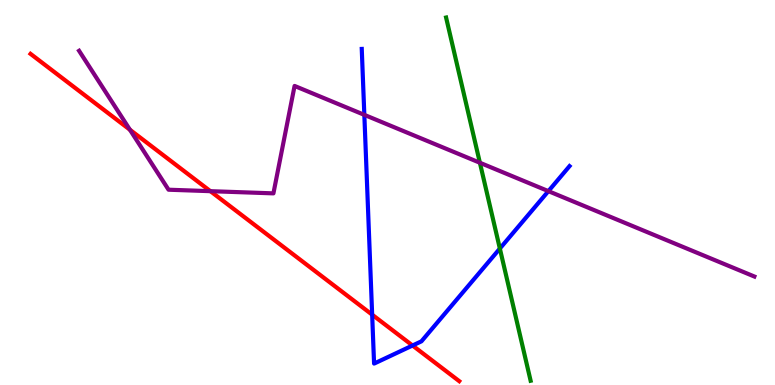[{'lines': ['blue', 'red'], 'intersections': [{'x': 4.8, 'y': 1.83}, {'x': 5.32, 'y': 1.03}]}, {'lines': ['green', 'red'], 'intersections': []}, {'lines': ['purple', 'red'], 'intersections': [{'x': 1.68, 'y': 6.63}, {'x': 2.71, 'y': 5.03}]}, {'lines': ['blue', 'green'], 'intersections': [{'x': 6.45, 'y': 3.54}]}, {'lines': ['blue', 'purple'], 'intersections': [{'x': 4.7, 'y': 7.02}, {'x': 7.08, 'y': 5.04}]}, {'lines': ['green', 'purple'], 'intersections': [{'x': 6.19, 'y': 5.77}]}]